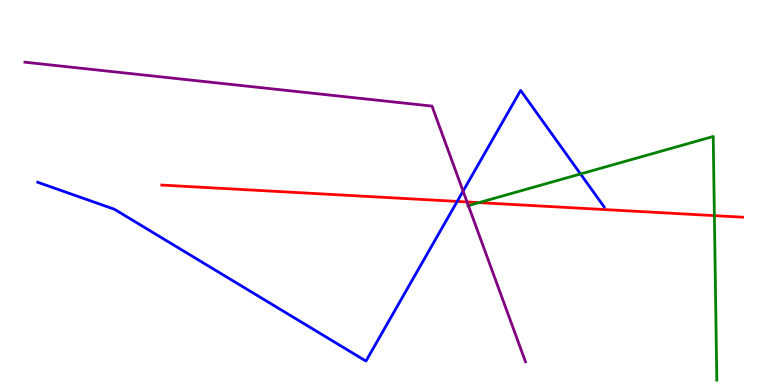[{'lines': ['blue', 'red'], 'intersections': [{'x': 5.9, 'y': 4.77}]}, {'lines': ['green', 'red'], 'intersections': [{'x': 6.18, 'y': 4.74}, {'x': 9.22, 'y': 4.4}]}, {'lines': ['purple', 'red'], 'intersections': [{'x': 6.03, 'y': 4.75}]}, {'lines': ['blue', 'green'], 'intersections': [{'x': 7.49, 'y': 5.48}]}, {'lines': ['blue', 'purple'], 'intersections': [{'x': 5.98, 'y': 5.04}]}, {'lines': ['green', 'purple'], 'intersections': [{'x': 6.04, 'y': 4.66}]}]